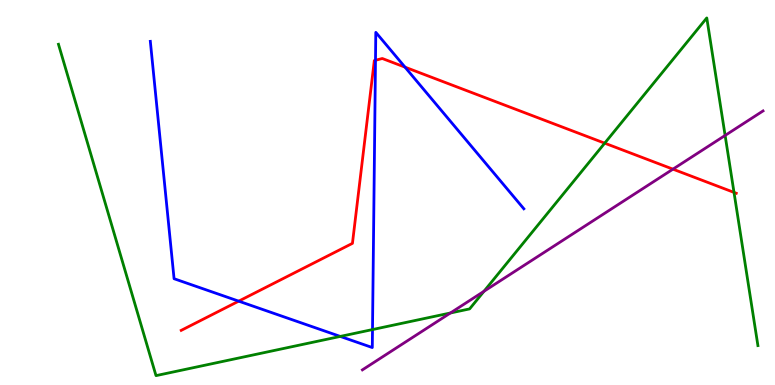[{'lines': ['blue', 'red'], 'intersections': [{'x': 3.08, 'y': 2.18}, {'x': 4.85, 'y': 8.43}, {'x': 5.23, 'y': 8.26}]}, {'lines': ['green', 'red'], 'intersections': [{'x': 7.8, 'y': 6.28}, {'x': 9.47, 'y': 5.0}]}, {'lines': ['purple', 'red'], 'intersections': [{'x': 8.68, 'y': 5.61}]}, {'lines': ['blue', 'green'], 'intersections': [{'x': 4.39, 'y': 1.26}, {'x': 4.81, 'y': 1.44}]}, {'lines': ['blue', 'purple'], 'intersections': []}, {'lines': ['green', 'purple'], 'intersections': [{'x': 5.81, 'y': 1.87}, {'x': 6.24, 'y': 2.43}, {'x': 9.36, 'y': 6.48}]}]